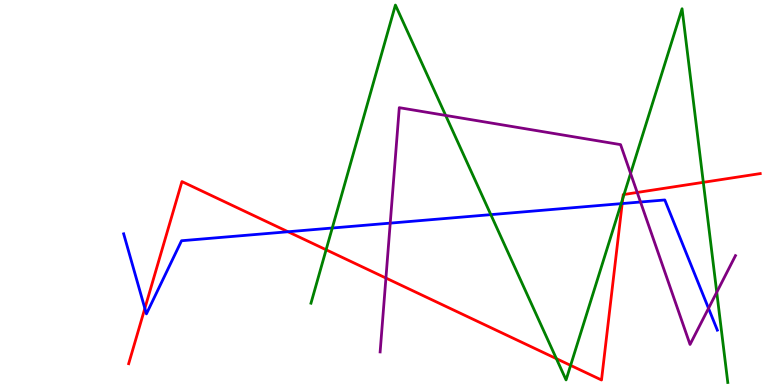[{'lines': ['blue', 'red'], 'intersections': [{'x': 1.87, 'y': 1.99}, {'x': 3.72, 'y': 3.98}, {'x': 8.03, 'y': 4.71}]}, {'lines': ['green', 'red'], 'intersections': [{'x': 4.21, 'y': 3.51}, {'x': 7.18, 'y': 0.684}, {'x': 7.36, 'y': 0.51}, {'x': 8.04, 'y': 4.85}, {'x': 8.05, 'y': 4.95}, {'x': 9.07, 'y': 5.26}]}, {'lines': ['purple', 'red'], 'intersections': [{'x': 4.98, 'y': 2.78}, {'x': 8.22, 'y': 5.0}]}, {'lines': ['blue', 'green'], 'intersections': [{'x': 4.29, 'y': 4.08}, {'x': 6.33, 'y': 4.42}, {'x': 8.01, 'y': 4.71}]}, {'lines': ['blue', 'purple'], 'intersections': [{'x': 5.04, 'y': 4.2}, {'x': 8.26, 'y': 4.75}, {'x': 9.14, 'y': 1.99}]}, {'lines': ['green', 'purple'], 'intersections': [{'x': 5.75, 'y': 7.0}, {'x': 8.14, 'y': 5.5}, {'x': 9.25, 'y': 2.41}]}]